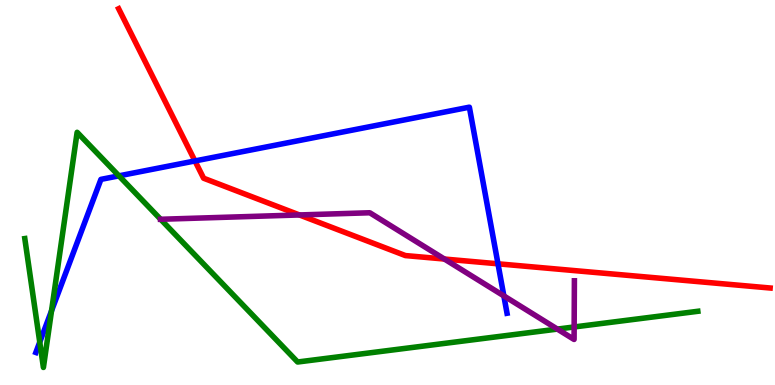[{'lines': ['blue', 'red'], 'intersections': [{'x': 2.52, 'y': 5.82}, {'x': 6.43, 'y': 3.15}]}, {'lines': ['green', 'red'], 'intersections': []}, {'lines': ['purple', 'red'], 'intersections': [{'x': 3.86, 'y': 4.42}, {'x': 5.73, 'y': 3.27}]}, {'lines': ['blue', 'green'], 'intersections': [{'x': 0.513, 'y': 1.11}, {'x': 0.665, 'y': 1.93}, {'x': 1.53, 'y': 5.43}]}, {'lines': ['blue', 'purple'], 'intersections': [{'x': 6.5, 'y': 2.31}]}, {'lines': ['green', 'purple'], 'intersections': [{'x': 2.07, 'y': 4.3}, {'x': 7.19, 'y': 1.45}, {'x': 7.41, 'y': 1.51}]}]